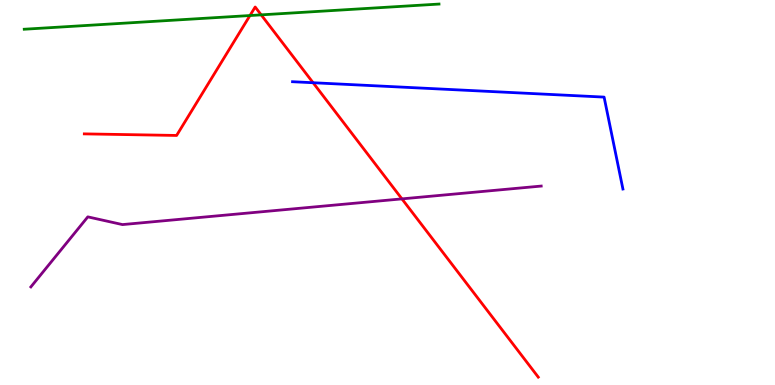[{'lines': ['blue', 'red'], 'intersections': [{'x': 4.04, 'y': 7.85}]}, {'lines': ['green', 'red'], 'intersections': [{'x': 3.23, 'y': 9.6}, {'x': 3.37, 'y': 9.61}]}, {'lines': ['purple', 'red'], 'intersections': [{'x': 5.19, 'y': 4.83}]}, {'lines': ['blue', 'green'], 'intersections': []}, {'lines': ['blue', 'purple'], 'intersections': []}, {'lines': ['green', 'purple'], 'intersections': []}]